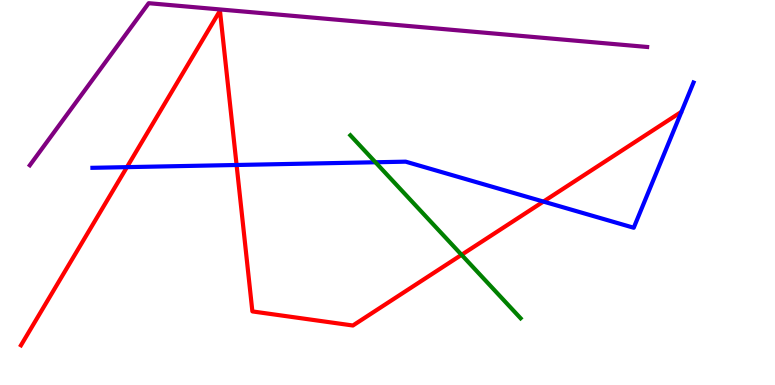[{'lines': ['blue', 'red'], 'intersections': [{'x': 1.64, 'y': 5.66}, {'x': 3.05, 'y': 5.71}, {'x': 7.01, 'y': 4.76}]}, {'lines': ['green', 'red'], 'intersections': [{'x': 5.96, 'y': 3.38}]}, {'lines': ['purple', 'red'], 'intersections': []}, {'lines': ['blue', 'green'], 'intersections': [{'x': 4.84, 'y': 5.79}]}, {'lines': ['blue', 'purple'], 'intersections': []}, {'lines': ['green', 'purple'], 'intersections': []}]